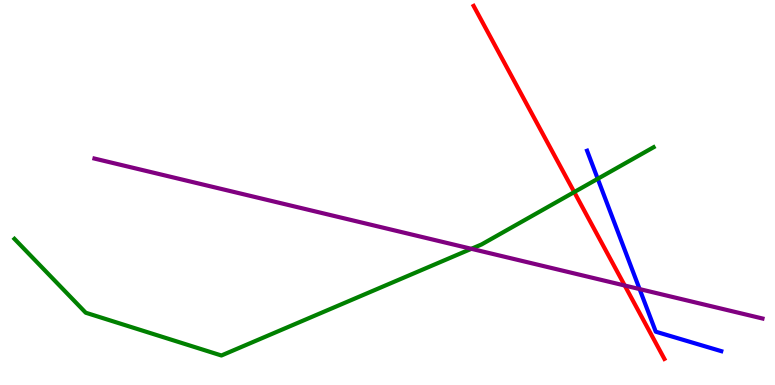[{'lines': ['blue', 'red'], 'intersections': []}, {'lines': ['green', 'red'], 'intersections': [{'x': 7.41, 'y': 5.01}]}, {'lines': ['purple', 'red'], 'intersections': [{'x': 8.06, 'y': 2.58}]}, {'lines': ['blue', 'green'], 'intersections': [{'x': 7.71, 'y': 5.36}]}, {'lines': ['blue', 'purple'], 'intersections': [{'x': 8.25, 'y': 2.49}]}, {'lines': ['green', 'purple'], 'intersections': [{'x': 6.08, 'y': 3.54}]}]